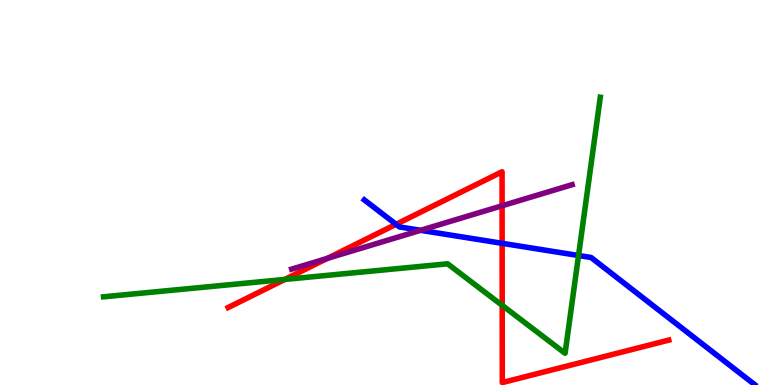[{'lines': ['blue', 'red'], 'intersections': [{'x': 5.11, 'y': 4.17}, {'x': 6.48, 'y': 3.68}]}, {'lines': ['green', 'red'], 'intersections': [{'x': 3.68, 'y': 2.74}, {'x': 6.48, 'y': 2.07}]}, {'lines': ['purple', 'red'], 'intersections': [{'x': 4.22, 'y': 3.29}, {'x': 6.48, 'y': 4.66}]}, {'lines': ['blue', 'green'], 'intersections': [{'x': 7.46, 'y': 3.36}]}, {'lines': ['blue', 'purple'], 'intersections': [{'x': 5.43, 'y': 4.02}]}, {'lines': ['green', 'purple'], 'intersections': []}]